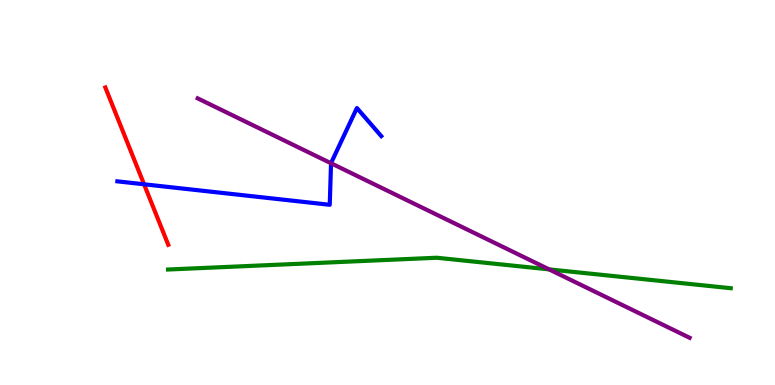[{'lines': ['blue', 'red'], 'intersections': [{'x': 1.86, 'y': 5.21}]}, {'lines': ['green', 'red'], 'intersections': []}, {'lines': ['purple', 'red'], 'intersections': []}, {'lines': ['blue', 'green'], 'intersections': []}, {'lines': ['blue', 'purple'], 'intersections': [{'x': 4.27, 'y': 5.76}]}, {'lines': ['green', 'purple'], 'intersections': [{'x': 7.09, 'y': 3.0}]}]